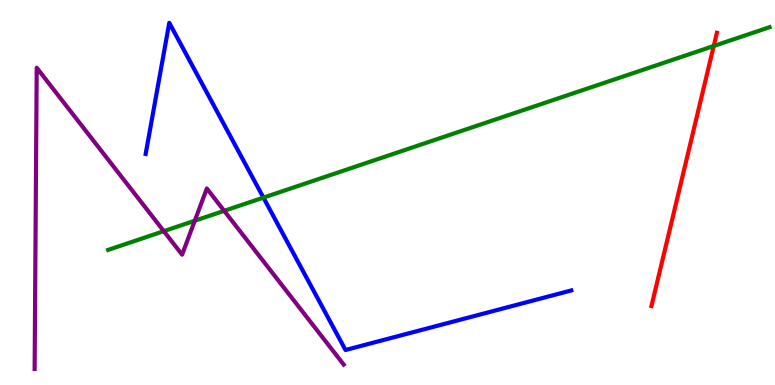[{'lines': ['blue', 'red'], 'intersections': []}, {'lines': ['green', 'red'], 'intersections': [{'x': 9.21, 'y': 8.81}]}, {'lines': ['purple', 'red'], 'intersections': []}, {'lines': ['blue', 'green'], 'intersections': [{'x': 3.4, 'y': 4.87}]}, {'lines': ['blue', 'purple'], 'intersections': []}, {'lines': ['green', 'purple'], 'intersections': [{'x': 2.11, 'y': 4.0}, {'x': 2.51, 'y': 4.27}, {'x': 2.89, 'y': 4.52}]}]